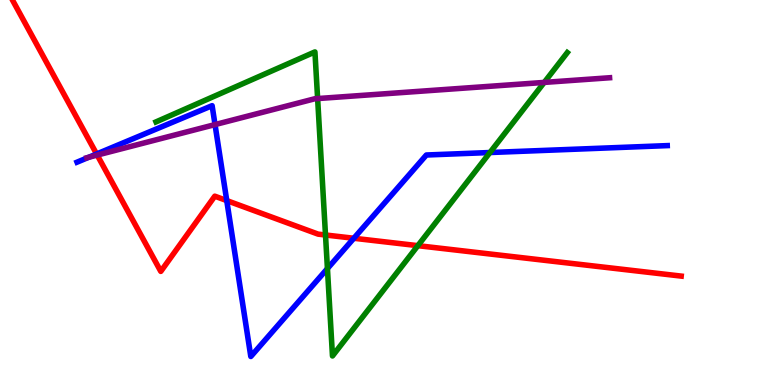[{'lines': ['blue', 'red'], 'intersections': [{'x': 1.25, 'y': 6.0}, {'x': 2.93, 'y': 4.79}, {'x': 4.57, 'y': 3.81}]}, {'lines': ['green', 'red'], 'intersections': [{'x': 4.2, 'y': 3.9}, {'x': 5.39, 'y': 3.62}]}, {'lines': ['purple', 'red'], 'intersections': [{'x': 1.25, 'y': 5.97}]}, {'lines': ['blue', 'green'], 'intersections': [{'x': 4.22, 'y': 3.02}, {'x': 6.32, 'y': 6.04}]}, {'lines': ['blue', 'purple'], 'intersections': [{'x': 1.15, 'y': 5.92}, {'x': 2.77, 'y': 6.76}]}, {'lines': ['green', 'purple'], 'intersections': [{'x': 4.1, 'y': 7.44}, {'x': 7.02, 'y': 7.86}]}]